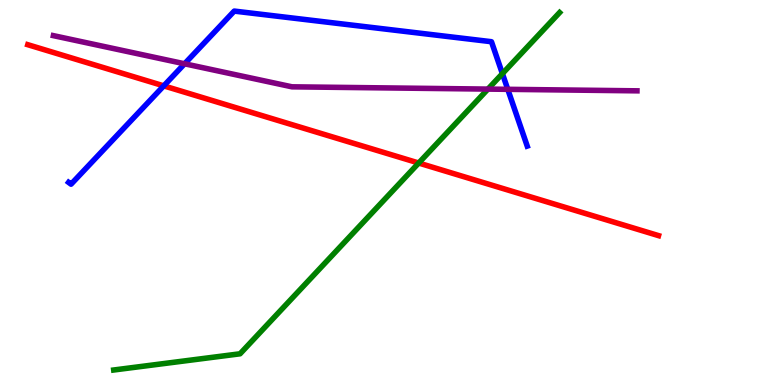[{'lines': ['blue', 'red'], 'intersections': [{'x': 2.11, 'y': 7.77}]}, {'lines': ['green', 'red'], 'intersections': [{'x': 5.4, 'y': 5.77}]}, {'lines': ['purple', 'red'], 'intersections': []}, {'lines': ['blue', 'green'], 'intersections': [{'x': 6.48, 'y': 8.09}]}, {'lines': ['blue', 'purple'], 'intersections': [{'x': 2.38, 'y': 8.34}, {'x': 6.55, 'y': 7.68}]}, {'lines': ['green', 'purple'], 'intersections': [{'x': 6.3, 'y': 7.69}]}]